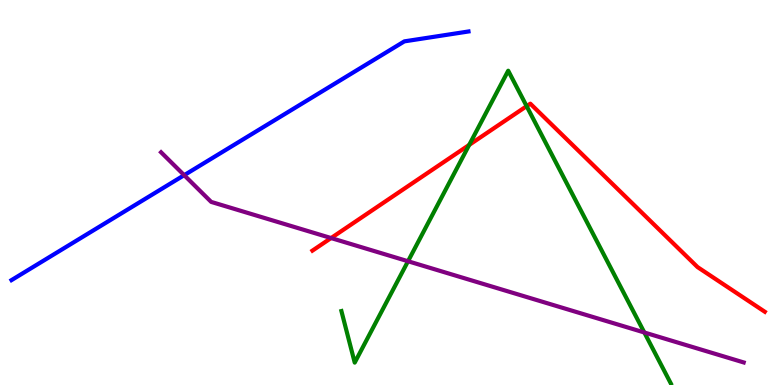[{'lines': ['blue', 'red'], 'intersections': []}, {'lines': ['green', 'red'], 'intersections': [{'x': 6.05, 'y': 6.24}, {'x': 6.8, 'y': 7.24}]}, {'lines': ['purple', 'red'], 'intersections': [{'x': 4.27, 'y': 3.82}]}, {'lines': ['blue', 'green'], 'intersections': []}, {'lines': ['blue', 'purple'], 'intersections': [{'x': 2.38, 'y': 5.45}]}, {'lines': ['green', 'purple'], 'intersections': [{'x': 5.26, 'y': 3.21}, {'x': 8.31, 'y': 1.36}]}]